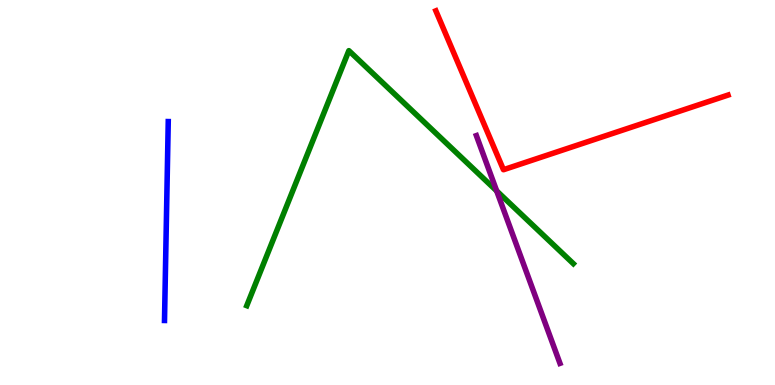[{'lines': ['blue', 'red'], 'intersections': []}, {'lines': ['green', 'red'], 'intersections': []}, {'lines': ['purple', 'red'], 'intersections': []}, {'lines': ['blue', 'green'], 'intersections': []}, {'lines': ['blue', 'purple'], 'intersections': []}, {'lines': ['green', 'purple'], 'intersections': [{'x': 6.41, 'y': 5.04}]}]